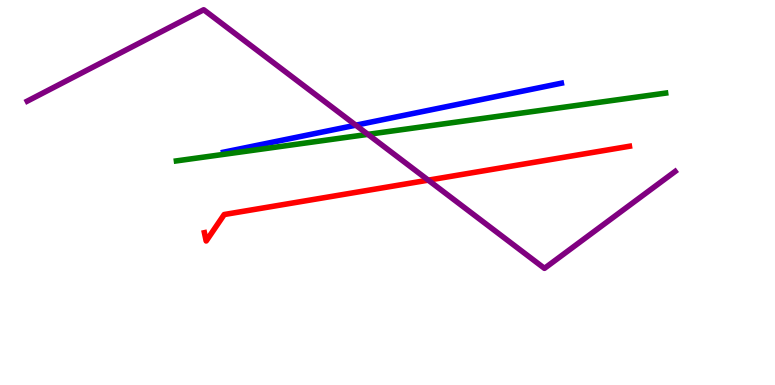[{'lines': ['blue', 'red'], 'intersections': []}, {'lines': ['green', 'red'], 'intersections': []}, {'lines': ['purple', 'red'], 'intersections': [{'x': 5.53, 'y': 5.32}]}, {'lines': ['blue', 'green'], 'intersections': []}, {'lines': ['blue', 'purple'], 'intersections': [{'x': 4.59, 'y': 6.75}]}, {'lines': ['green', 'purple'], 'intersections': [{'x': 4.75, 'y': 6.51}]}]